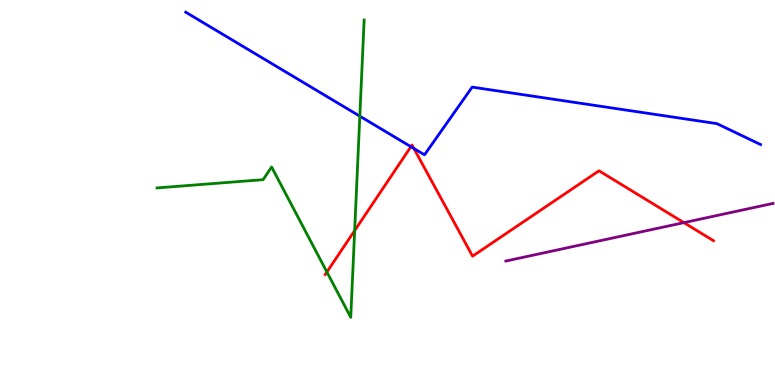[{'lines': ['blue', 'red'], 'intersections': [{'x': 5.3, 'y': 6.19}, {'x': 5.34, 'y': 6.14}]}, {'lines': ['green', 'red'], 'intersections': [{'x': 4.22, 'y': 2.93}, {'x': 4.58, 'y': 4.01}]}, {'lines': ['purple', 'red'], 'intersections': [{'x': 8.82, 'y': 4.22}]}, {'lines': ['blue', 'green'], 'intersections': [{'x': 4.64, 'y': 6.98}]}, {'lines': ['blue', 'purple'], 'intersections': []}, {'lines': ['green', 'purple'], 'intersections': []}]